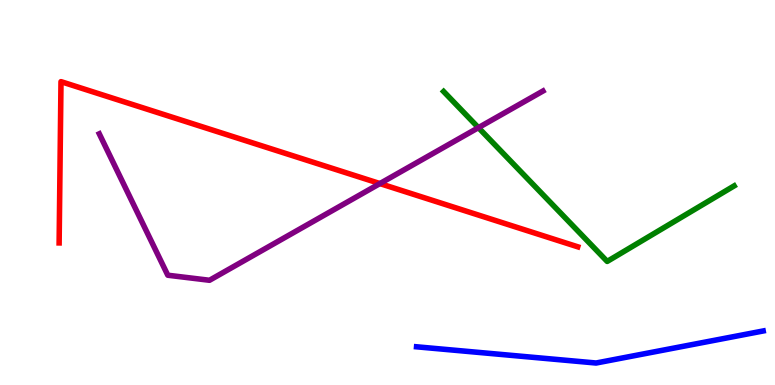[{'lines': ['blue', 'red'], 'intersections': []}, {'lines': ['green', 'red'], 'intersections': []}, {'lines': ['purple', 'red'], 'intersections': [{'x': 4.9, 'y': 5.23}]}, {'lines': ['blue', 'green'], 'intersections': []}, {'lines': ['blue', 'purple'], 'intersections': []}, {'lines': ['green', 'purple'], 'intersections': [{'x': 6.17, 'y': 6.68}]}]